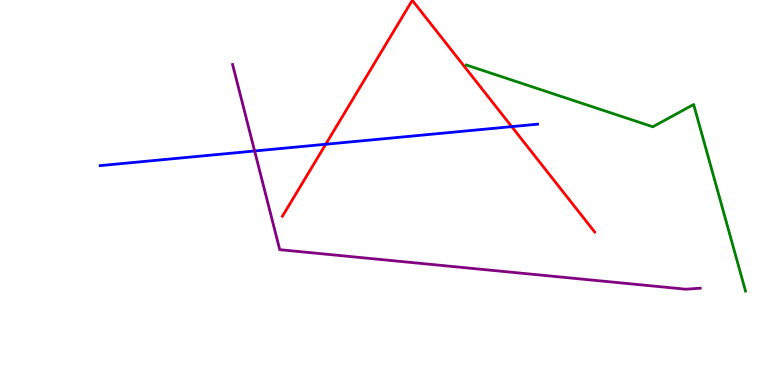[{'lines': ['blue', 'red'], 'intersections': [{'x': 4.2, 'y': 6.25}, {'x': 6.6, 'y': 6.71}]}, {'lines': ['green', 'red'], 'intersections': []}, {'lines': ['purple', 'red'], 'intersections': []}, {'lines': ['blue', 'green'], 'intersections': []}, {'lines': ['blue', 'purple'], 'intersections': [{'x': 3.29, 'y': 6.08}]}, {'lines': ['green', 'purple'], 'intersections': []}]